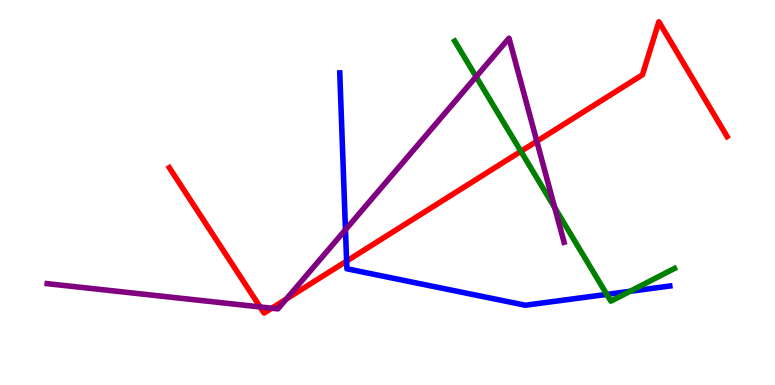[{'lines': ['blue', 'red'], 'intersections': [{'x': 4.47, 'y': 3.22}]}, {'lines': ['green', 'red'], 'intersections': [{'x': 6.72, 'y': 6.07}]}, {'lines': ['purple', 'red'], 'intersections': [{'x': 3.36, 'y': 2.03}, {'x': 3.51, 'y': 1.99}, {'x': 3.69, 'y': 2.23}, {'x': 6.93, 'y': 6.33}]}, {'lines': ['blue', 'green'], 'intersections': [{'x': 7.83, 'y': 2.35}, {'x': 8.13, 'y': 2.43}]}, {'lines': ['blue', 'purple'], 'intersections': [{'x': 4.46, 'y': 4.03}]}, {'lines': ['green', 'purple'], 'intersections': [{'x': 6.14, 'y': 8.01}, {'x': 7.16, 'y': 4.61}]}]